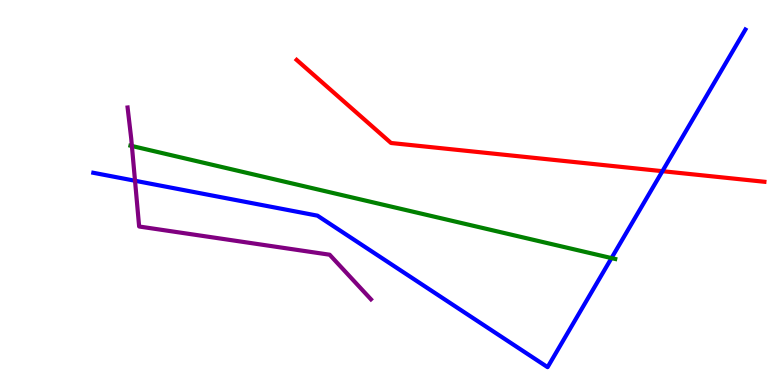[{'lines': ['blue', 'red'], 'intersections': [{'x': 8.55, 'y': 5.55}]}, {'lines': ['green', 'red'], 'intersections': []}, {'lines': ['purple', 'red'], 'intersections': []}, {'lines': ['blue', 'green'], 'intersections': [{'x': 7.89, 'y': 3.3}]}, {'lines': ['blue', 'purple'], 'intersections': [{'x': 1.74, 'y': 5.3}]}, {'lines': ['green', 'purple'], 'intersections': [{'x': 1.7, 'y': 6.21}]}]